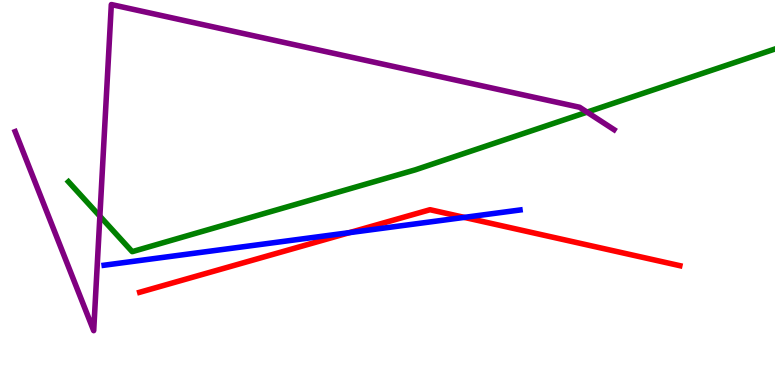[{'lines': ['blue', 'red'], 'intersections': [{'x': 4.51, 'y': 3.96}, {'x': 5.99, 'y': 4.35}]}, {'lines': ['green', 'red'], 'intersections': []}, {'lines': ['purple', 'red'], 'intersections': []}, {'lines': ['blue', 'green'], 'intersections': []}, {'lines': ['blue', 'purple'], 'intersections': []}, {'lines': ['green', 'purple'], 'intersections': [{'x': 1.29, 'y': 4.38}, {'x': 7.57, 'y': 7.09}]}]